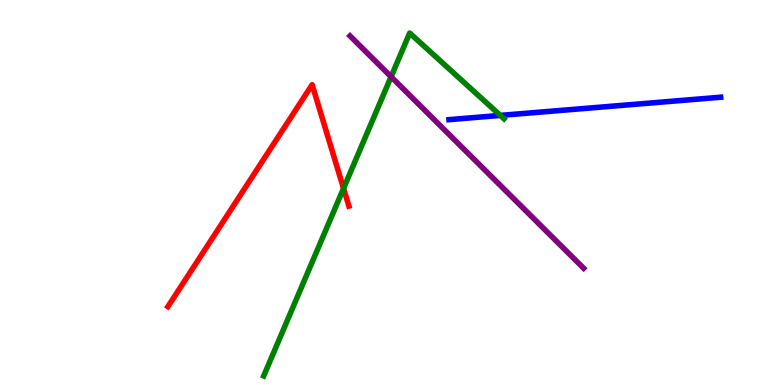[{'lines': ['blue', 'red'], 'intersections': []}, {'lines': ['green', 'red'], 'intersections': [{'x': 4.43, 'y': 5.11}]}, {'lines': ['purple', 'red'], 'intersections': []}, {'lines': ['blue', 'green'], 'intersections': [{'x': 6.46, 'y': 7.0}]}, {'lines': ['blue', 'purple'], 'intersections': []}, {'lines': ['green', 'purple'], 'intersections': [{'x': 5.05, 'y': 8.01}]}]